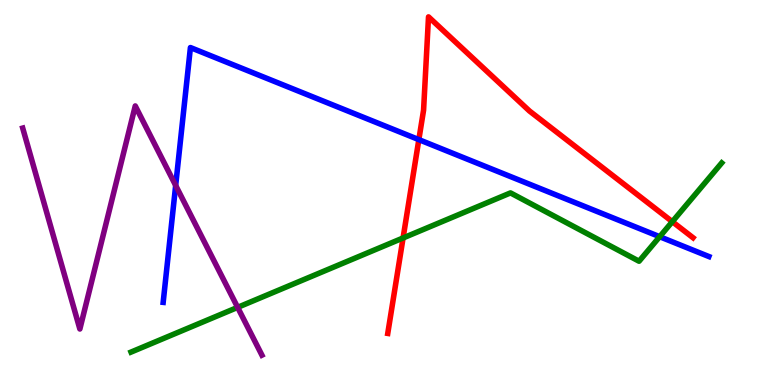[{'lines': ['blue', 'red'], 'intersections': [{'x': 5.4, 'y': 6.37}]}, {'lines': ['green', 'red'], 'intersections': [{'x': 5.2, 'y': 3.82}, {'x': 8.68, 'y': 4.24}]}, {'lines': ['purple', 'red'], 'intersections': []}, {'lines': ['blue', 'green'], 'intersections': [{'x': 8.51, 'y': 3.85}]}, {'lines': ['blue', 'purple'], 'intersections': [{'x': 2.27, 'y': 5.18}]}, {'lines': ['green', 'purple'], 'intersections': [{'x': 3.07, 'y': 2.02}]}]